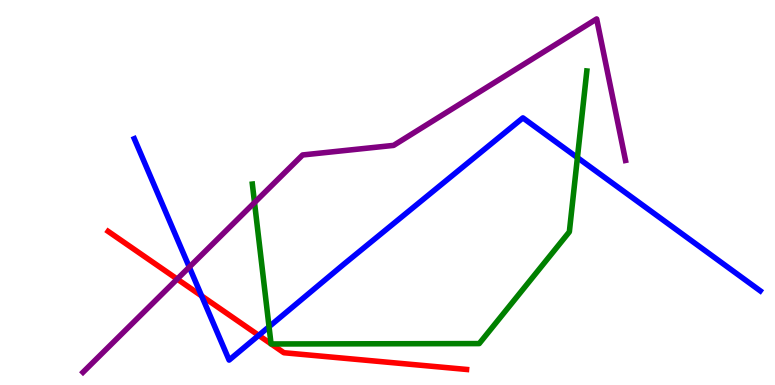[{'lines': ['blue', 'red'], 'intersections': [{'x': 2.6, 'y': 2.31}, {'x': 3.34, 'y': 1.29}]}, {'lines': ['green', 'red'], 'intersections': [{'x': 3.5, 'y': 1.07}, {'x': 3.5, 'y': 1.07}]}, {'lines': ['purple', 'red'], 'intersections': [{'x': 2.29, 'y': 2.75}]}, {'lines': ['blue', 'green'], 'intersections': [{'x': 3.47, 'y': 1.51}, {'x': 7.45, 'y': 5.91}]}, {'lines': ['blue', 'purple'], 'intersections': [{'x': 2.44, 'y': 3.06}]}, {'lines': ['green', 'purple'], 'intersections': [{'x': 3.28, 'y': 4.74}]}]